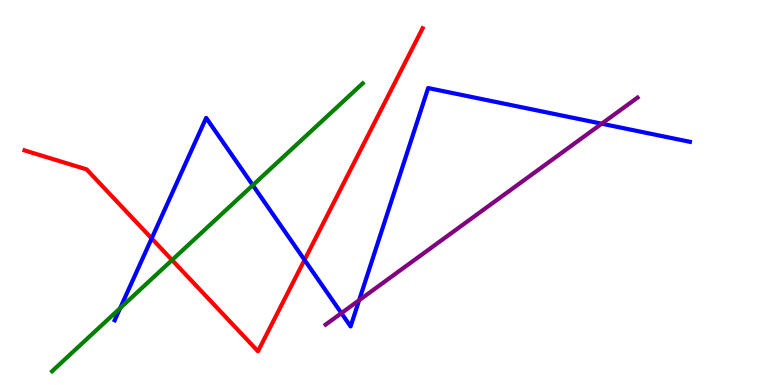[{'lines': ['blue', 'red'], 'intersections': [{'x': 1.96, 'y': 3.81}, {'x': 3.93, 'y': 3.25}]}, {'lines': ['green', 'red'], 'intersections': [{'x': 2.22, 'y': 3.25}]}, {'lines': ['purple', 'red'], 'intersections': []}, {'lines': ['blue', 'green'], 'intersections': [{'x': 1.55, 'y': 2.0}, {'x': 3.26, 'y': 5.19}]}, {'lines': ['blue', 'purple'], 'intersections': [{'x': 4.41, 'y': 1.87}, {'x': 4.63, 'y': 2.2}, {'x': 7.76, 'y': 6.79}]}, {'lines': ['green', 'purple'], 'intersections': []}]